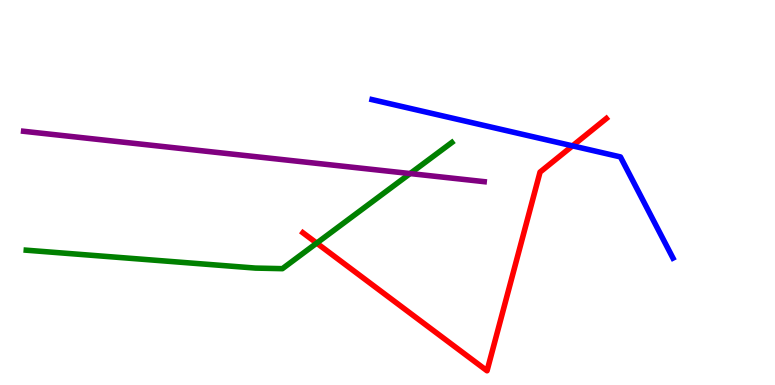[{'lines': ['blue', 'red'], 'intersections': [{'x': 7.39, 'y': 6.21}]}, {'lines': ['green', 'red'], 'intersections': [{'x': 4.09, 'y': 3.69}]}, {'lines': ['purple', 'red'], 'intersections': []}, {'lines': ['blue', 'green'], 'intersections': []}, {'lines': ['blue', 'purple'], 'intersections': []}, {'lines': ['green', 'purple'], 'intersections': [{'x': 5.29, 'y': 5.49}]}]